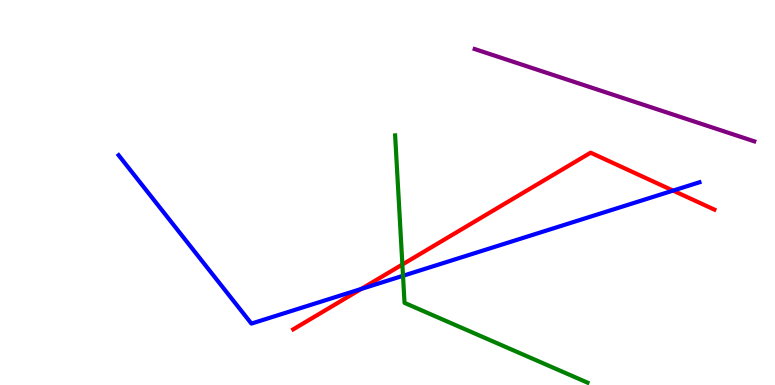[{'lines': ['blue', 'red'], 'intersections': [{'x': 4.66, 'y': 2.49}, {'x': 8.68, 'y': 5.05}]}, {'lines': ['green', 'red'], 'intersections': [{'x': 5.19, 'y': 3.13}]}, {'lines': ['purple', 'red'], 'intersections': []}, {'lines': ['blue', 'green'], 'intersections': [{'x': 5.2, 'y': 2.84}]}, {'lines': ['blue', 'purple'], 'intersections': []}, {'lines': ['green', 'purple'], 'intersections': []}]